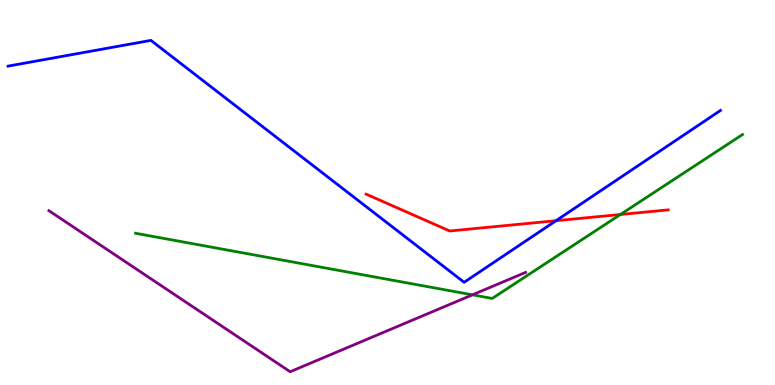[{'lines': ['blue', 'red'], 'intersections': [{'x': 7.17, 'y': 4.27}]}, {'lines': ['green', 'red'], 'intersections': [{'x': 8.01, 'y': 4.43}]}, {'lines': ['purple', 'red'], 'intersections': []}, {'lines': ['blue', 'green'], 'intersections': []}, {'lines': ['blue', 'purple'], 'intersections': []}, {'lines': ['green', 'purple'], 'intersections': [{'x': 6.1, 'y': 2.34}]}]